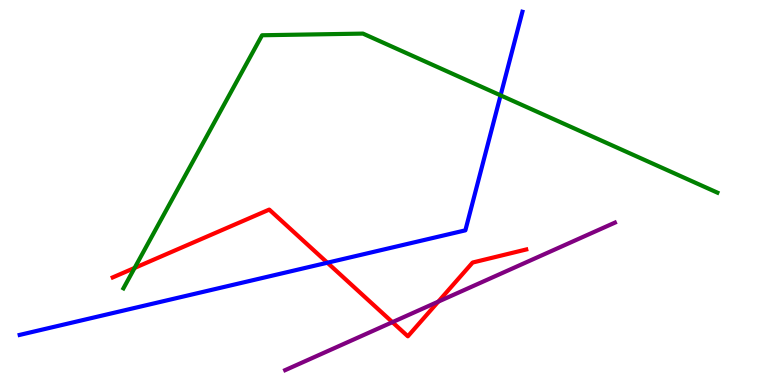[{'lines': ['blue', 'red'], 'intersections': [{'x': 4.22, 'y': 3.18}]}, {'lines': ['green', 'red'], 'intersections': [{'x': 1.74, 'y': 3.04}]}, {'lines': ['purple', 'red'], 'intersections': [{'x': 5.06, 'y': 1.63}, {'x': 5.66, 'y': 2.17}]}, {'lines': ['blue', 'green'], 'intersections': [{'x': 6.46, 'y': 7.52}]}, {'lines': ['blue', 'purple'], 'intersections': []}, {'lines': ['green', 'purple'], 'intersections': []}]